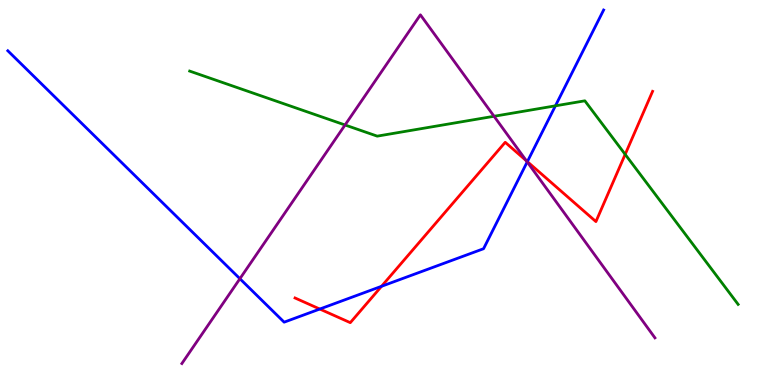[{'lines': ['blue', 'red'], 'intersections': [{'x': 4.13, 'y': 1.97}, {'x': 4.92, 'y': 2.56}, {'x': 6.8, 'y': 5.8}]}, {'lines': ['green', 'red'], 'intersections': [{'x': 8.07, 'y': 5.99}]}, {'lines': ['purple', 'red'], 'intersections': [{'x': 6.79, 'y': 5.82}]}, {'lines': ['blue', 'green'], 'intersections': [{'x': 7.17, 'y': 7.25}]}, {'lines': ['blue', 'purple'], 'intersections': [{'x': 3.1, 'y': 2.76}, {'x': 6.8, 'y': 5.79}]}, {'lines': ['green', 'purple'], 'intersections': [{'x': 4.45, 'y': 6.75}, {'x': 6.37, 'y': 6.98}]}]